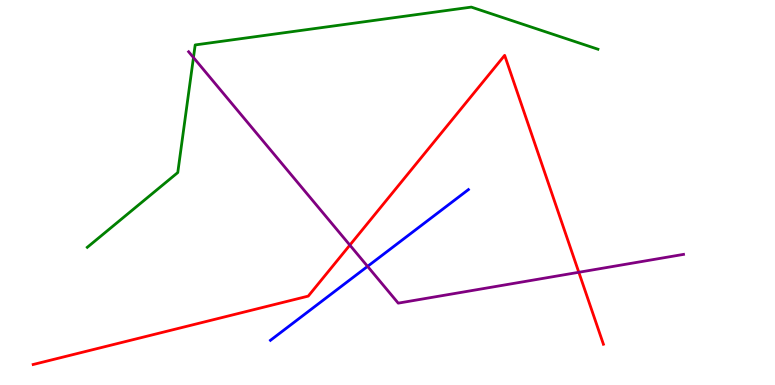[{'lines': ['blue', 'red'], 'intersections': []}, {'lines': ['green', 'red'], 'intersections': []}, {'lines': ['purple', 'red'], 'intersections': [{'x': 4.51, 'y': 3.63}, {'x': 7.47, 'y': 2.93}]}, {'lines': ['blue', 'green'], 'intersections': []}, {'lines': ['blue', 'purple'], 'intersections': [{'x': 4.74, 'y': 3.08}]}, {'lines': ['green', 'purple'], 'intersections': [{'x': 2.5, 'y': 8.51}]}]